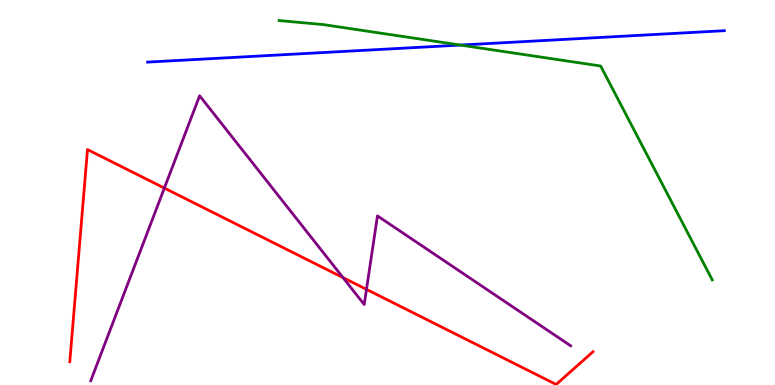[{'lines': ['blue', 'red'], 'intersections': []}, {'lines': ['green', 'red'], 'intersections': []}, {'lines': ['purple', 'red'], 'intersections': [{'x': 2.12, 'y': 5.11}, {'x': 4.43, 'y': 2.79}, {'x': 4.73, 'y': 2.48}]}, {'lines': ['blue', 'green'], 'intersections': [{'x': 5.94, 'y': 8.83}]}, {'lines': ['blue', 'purple'], 'intersections': []}, {'lines': ['green', 'purple'], 'intersections': []}]